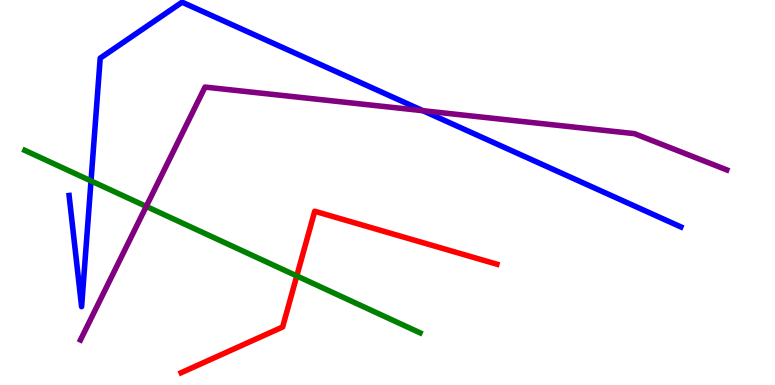[{'lines': ['blue', 'red'], 'intersections': []}, {'lines': ['green', 'red'], 'intersections': [{'x': 3.83, 'y': 2.83}]}, {'lines': ['purple', 'red'], 'intersections': []}, {'lines': ['blue', 'green'], 'intersections': [{'x': 1.17, 'y': 5.3}]}, {'lines': ['blue', 'purple'], 'intersections': [{'x': 5.46, 'y': 7.12}]}, {'lines': ['green', 'purple'], 'intersections': [{'x': 1.89, 'y': 4.64}]}]